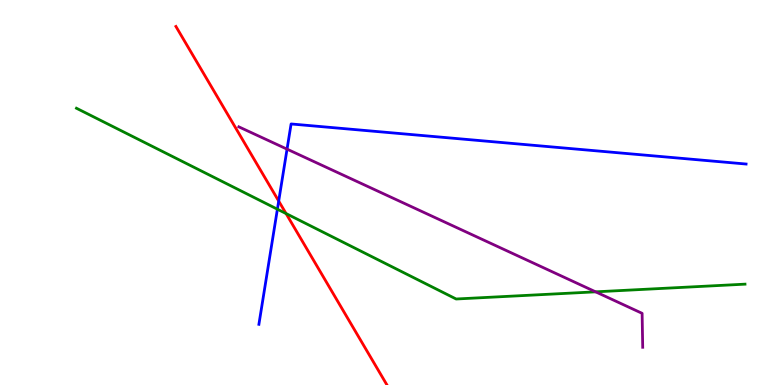[{'lines': ['blue', 'red'], 'intersections': [{'x': 3.6, 'y': 4.78}]}, {'lines': ['green', 'red'], 'intersections': [{'x': 3.69, 'y': 4.45}]}, {'lines': ['purple', 'red'], 'intersections': []}, {'lines': ['blue', 'green'], 'intersections': [{'x': 3.58, 'y': 4.57}]}, {'lines': ['blue', 'purple'], 'intersections': [{'x': 3.7, 'y': 6.13}]}, {'lines': ['green', 'purple'], 'intersections': [{'x': 7.69, 'y': 2.42}]}]